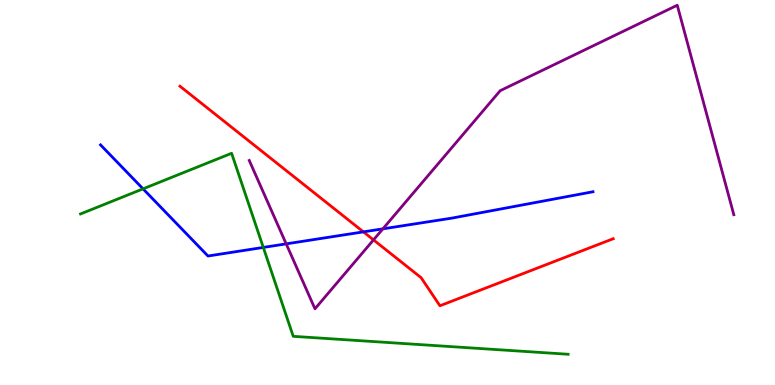[{'lines': ['blue', 'red'], 'intersections': [{'x': 4.69, 'y': 3.98}]}, {'lines': ['green', 'red'], 'intersections': []}, {'lines': ['purple', 'red'], 'intersections': [{'x': 4.82, 'y': 3.77}]}, {'lines': ['blue', 'green'], 'intersections': [{'x': 1.85, 'y': 5.09}, {'x': 3.4, 'y': 3.57}]}, {'lines': ['blue', 'purple'], 'intersections': [{'x': 3.69, 'y': 3.67}, {'x': 4.94, 'y': 4.06}]}, {'lines': ['green', 'purple'], 'intersections': []}]